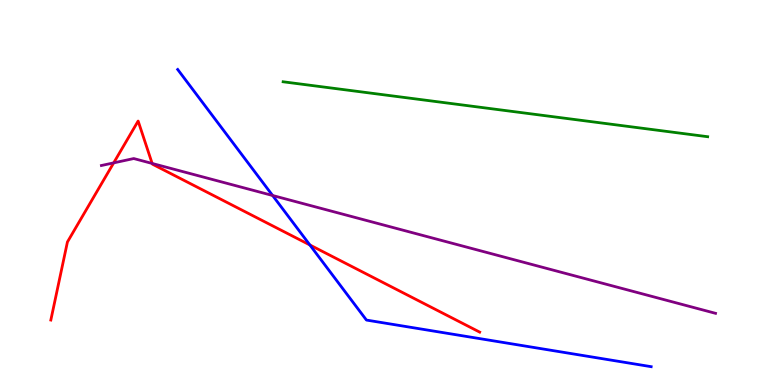[{'lines': ['blue', 'red'], 'intersections': [{'x': 4.0, 'y': 3.64}]}, {'lines': ['green', 'red'], 'intersections': []}, {'lines': ['purple', 'red'], 'intersections': [{'x': 1.47, 'y': 5.77}, {'x': 1.96, 'y': 5.75}]}, {'lines': ['blue', 'green'], 'intersections': []}, {'lines': ['blue', 'purple'], 'intersections': [{'x': 3.52, 'y': 4.92}]}, {'lines': ['green', 'purple'], 'intersections': []}]